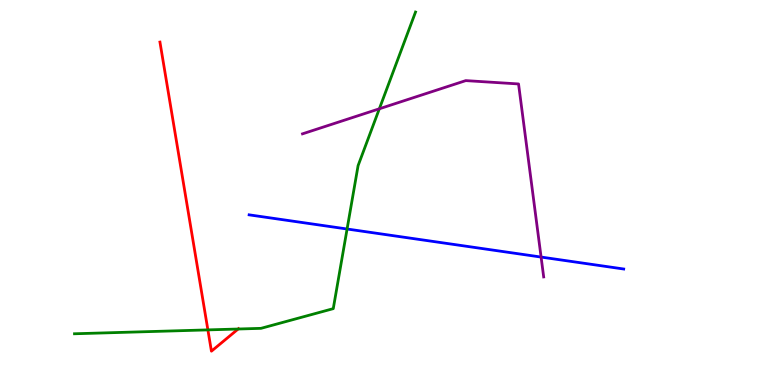[{'lines': ['blue', 'red'], 'intersections': []}, {'lines': ['green', 'red'], 'intersections': [{'x': 2.68, 'y': 1.43}, {'x': 3.07, 'y': 1.45}]}, {'lines': ['purple', 'red'], 'intersections': []}, {'lines': ['blue', 'green'], 'intersections': [{'x': 4.48, 'y': 4.05}]}, {'lines': ['blue', 'purple'], 'intersections': [{'x': 6.98, 'y': 3.32}]}, {'lines': ['green', 'purple'], 'intersections': [{'x': 4.89, 'y': 7.17}]}]